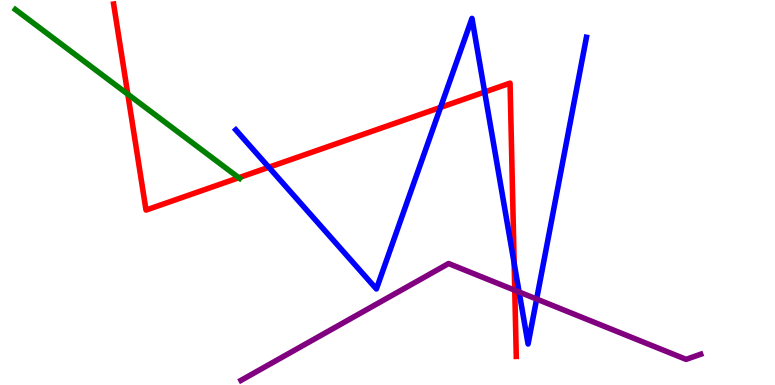[{'lines': ['blue', 'red'], 'intersections': [{'x': 3.47, 'y': 5.66}, {'x': 5.68, 'y': 7.21}, {'x': 6.25, 'y': 7.61}, {'x': 6.63, 'y': 3.16}]}, {'lines': ['green', 'red'], 'intersections': [{'x': 1.65, 'y': 7.55}, {'x': 3.08, 'y': 5.38}]}, {'lines': ['purple', 'red'], 'intersections': [{'x': 6.64, 'y': 2.46}]}, {'lines': ['blue', 'green'], 'intersections': []}, {'lines': ['blue', 'purple'], 'intersections': [{'x': 6.7, 'y': 2.42}, {'x': 6.92, 'y': 2.23}]}, {'lines': ['green', 'purple'], 'intersections': []}]